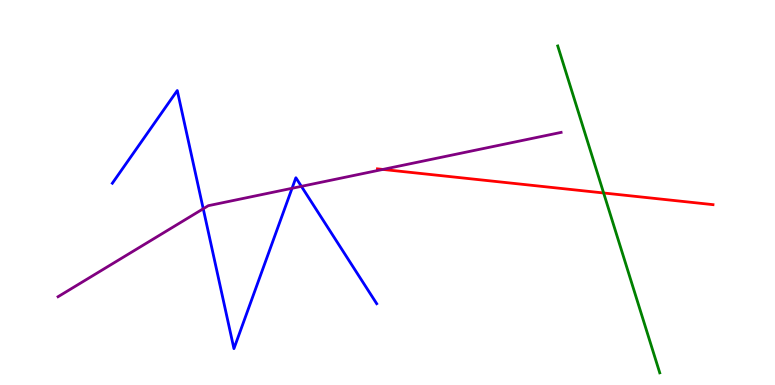[{'lines': ['blue', 'red'], 'intersections': []}, {'lines': ['green', 'red'], 'intersections': [{'x': 7.79, 'y': 4.99}]}, {'lines': ['purple', 'red'], 'intersections': [{'x': 4.94, 'y': 5.6}]}, {'lines': ['blue', 'green'], 'intersections': []}, {'lines': ['blue', 'purple'], 'intersections': [{'x': 2.62, 'y': 4.58}, {'x': 3.77, 'y': 5.11}, {'x': 3.89, 'y': 5.16}]}, {'lines': ['green', 'purple'], 'intersections': []}]